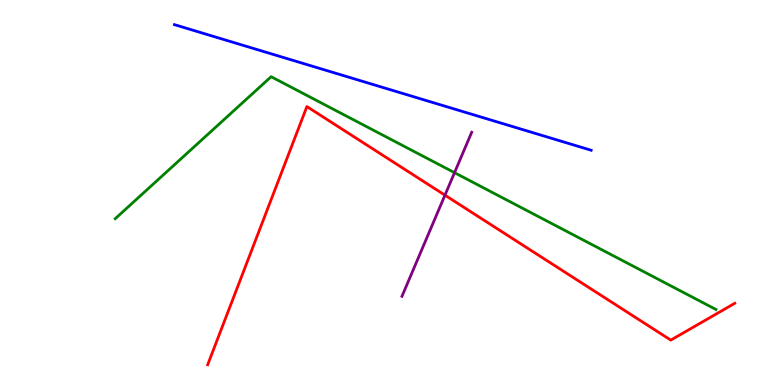[{'lines': ['blue', 'red'], 'intersections': []}, {'lines': ['green', 'red'], 'intersections': []}, {'lines': ['purple', 'red'], 'intersections': [{'x': 5.74, 'y': 4.93}]}, {'lines': ['blue', 'green'], 'intersections': []}, {'lines': ['blue', 'purple'], 'intersections': []}, {'lines': ['green', 'purple'], 'intersections': [{'x': 5.86, 'y': 5.52}]}]